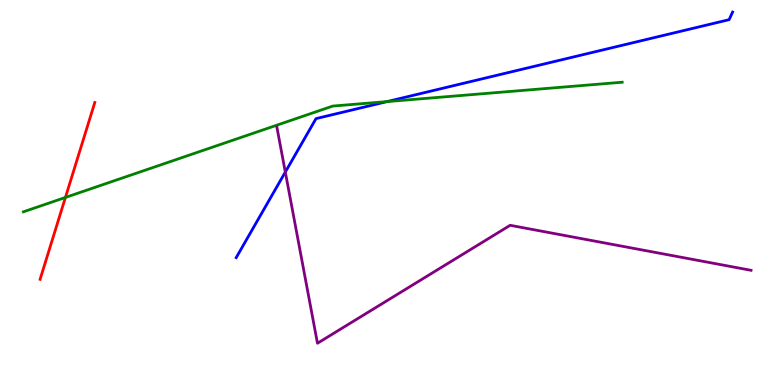[{'lines': ['blue', 'red'], 'intersections': []}, {'lines': ['green', 'red'], 'intersections': [{'x': 0.844, 'y': 4.87}]}, {'lines': ['purple', 'red'], 'intersections': []}, {'lines': ['blue', 'green'], 'intersections': [{'x': 4.99, 'y': 7.36}]}, {'lines': ['blue', 'purple'], 'intersections': [{'x': 3.68, 'y': 5.53}]}, {'lines': ['green', 'purple'], 'intersections': []}]